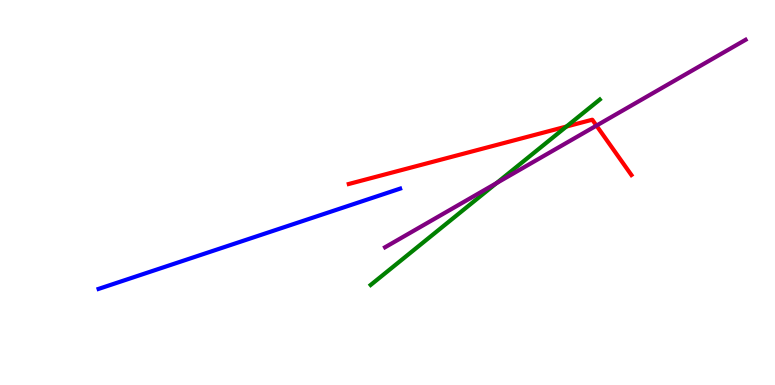[{'lines': ['blue', 'red'], 'intersections': []}, {'lines': ['green', 'red'], 'intersections': [{'x': 7.31, 'y': 6.71}]}, {'lines': ['purple', 'red'], 'intersections': [{'x': 7.7, 'y': 6.74}]}, {'lines': ['blue', 'green'], 'intersections': []}, {'lines': ['blue', 'purple'], 'intersections': []}, {'lines': ['green', 'purple'], 'intersections': [{'x': 6.41, 'y': 5.24}]}]